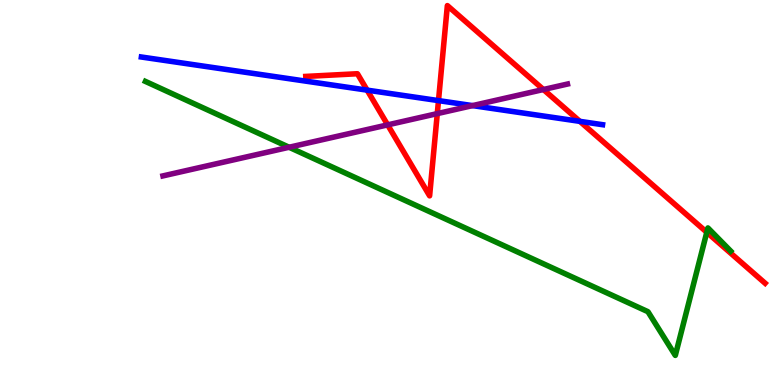[{'lines': ['blue', 'red'], 'intersections': [{'x': 4.74, 'y': 7.66}, {'x': 5.66, 'y': 7.39}, {'x': 7.48, 'y': 6.85}]}, {'lines': ['green', 'red'], 'intersections': [{'x': 9.12, 'y': 3.97}]}, {'lines': ['purple', 'red'], 'intersections': [{'x': 5.0, 'y': 6.76}, {'x': 5.64, 'y': 7.05}, {'x': 7.01, 'y': 7.67}]}, {'lines': ['blue', 'green'], 'intersections': []}, {'lines': ['blue', 'purple'], 'intersections': [{'x': 6.1, 'y': 7.26}]}, {'lines': ['green', 'purple'], 'intersections': [{'x': 3.73, 'y': 6.18}]}]